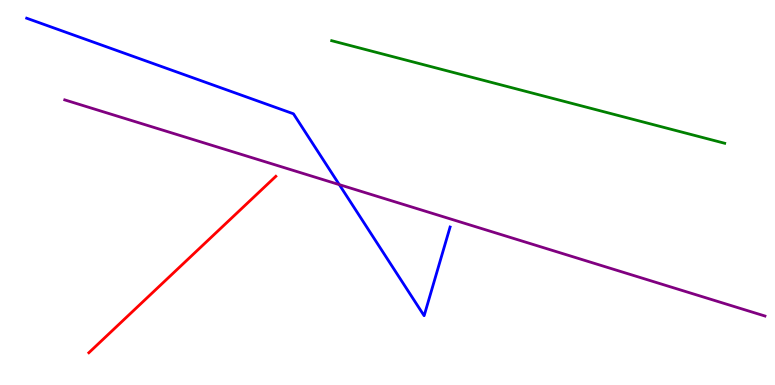[{'lines': ['blue', 'red'], 'intersections': []}, {'lines': ['green', 'red'], 'intersections': []}, {'lines': ['purple', 'red'], 'intersections': []}, {'lines': ['blue', 'green'], 'intersections': []}, {'lines': ['blue', 'purple'], 'intersections': [{'x': 4.38, 'y': 5.2}]}, {'lines': ['green', 'purple'], 'intersections': []}]